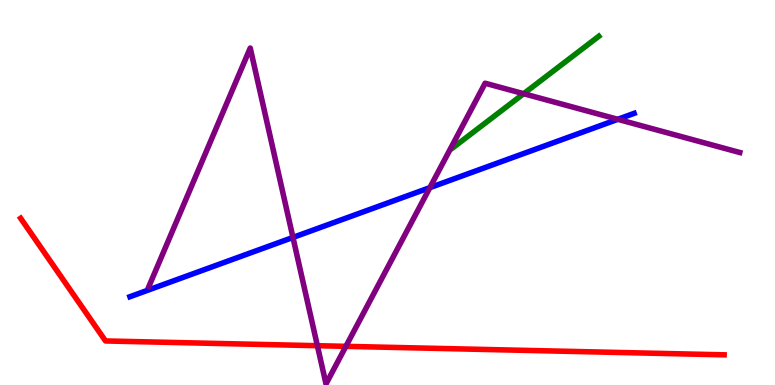[{'lines': ['blue', 'red'], 'intersections': []}, {'lines': ['green', 'red'], 'intersections': []}, {'lines': ['purple', 'red'], 'intersections': [{'x': 4.1, 'y': 1.02}, {'x': 4.46, 'y': 1.0}]}, {'lines': ['blue', 'green'], 'intersections': []}, {'lines': ['blue', 'purple'], 'intersections': [{'x': 3.78, 'y': 3.83}, {'x': 5.55, 'y': 5.13}, {'x': 7.97, 'y': 6.9}]}, {'lines': ['green', 'purple'], 'intersections': [{'x': 6.76, 'y': 7.57}]}]